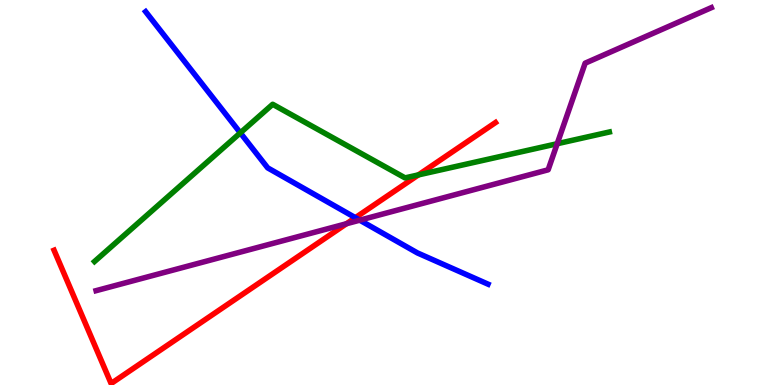[{'lines': ['blue', 'red'], 'intersections': [{'x': 4.59, 'y': 4.35}]}, {'lines': ['green', 'red'], 'intersections': [{'x': 5.4, 'y': 5.46}]}, {'lines': ['purple', 'red'], 'intersections': [{'x': 4.47, 'y': 4.19}]}, {'lines': ['blue', 'green'], 'intersections': [{'x': 3.1, 'y': 6.55}]}, {'lines': ['blue', 'purple'], 'intersections': [{'x': 4.64, 'y': 4.28}]}, {'lines': ['green', 'purple'], 'intersections': [{'x': 7.19, 'y': 6.27}]}]